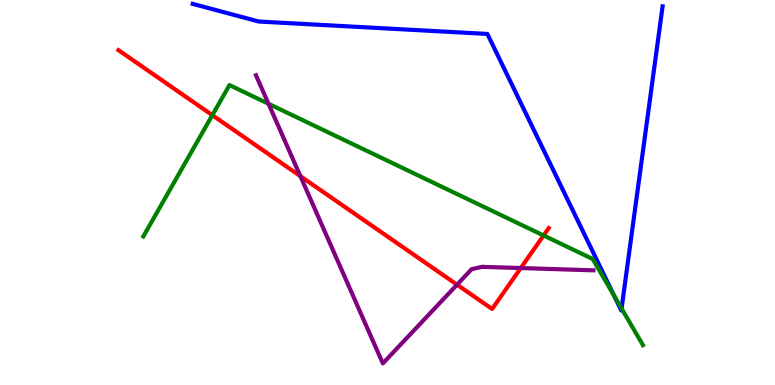[{'lines': ['blue', 'red'], 'intersections': []}, {'lines': ['green', 'red'], 'intersections': [{'x': 2.74, 'y': 7.01}, {'x': 7.01, 'y': 3.88}]}, {'lines': ['purple', 'red'], 'intersections': [{'x': 3.88, 'y': 5.42}, {'x': 5.9, 'y': 2.61}, {'x': 6.72, 'y': 3.04}]}, {'lines': ['blue', 'green'], 'intersections': [{'x': 7.92, 'y': 2.32}, {'x': 8.02, 'y': 1.99}]}, {'lines': ['blue', 'purple'], 'intersections': []}, {'lines': ['green', 'purple'], 'intersections': [{'x': 3.46, 'y': 7.3}]}]